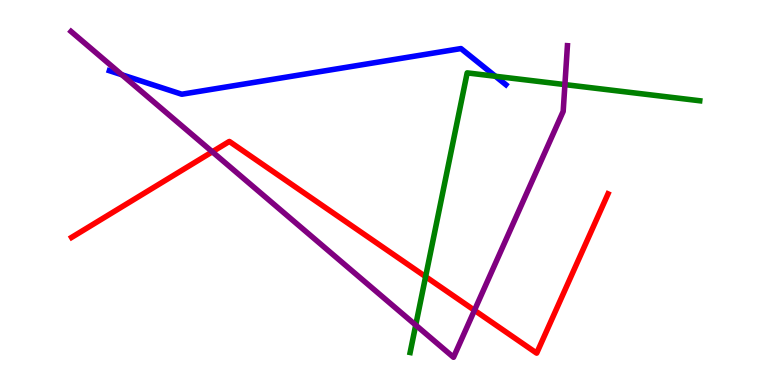[{'lines': ['blue', 'red'], 'intersections': []}, {'lines': ['green', 'red'], 'intersections': [{'x': 5.49, 'y': 2.81}]}, {'lines': ['purple', 'red'], 'intersections': [{'x': 2.74, 'y': 6.06}, {'x': 6.12, 'y': 1.94}]}, {'lines': ['blue', 'green'], 'intersections': [{'x': 6.39, 'y': 8.02}]}, {'lines': ['blue', 'purple'], 'intersections': [{'x': 1.57, 'y': 8.06}]}, {'lines': ['green', 'purple'], 'intersections': [{'x': 5.36, 'y': 1.56}, {'x': 7.29, 'y': 7.8}]}]